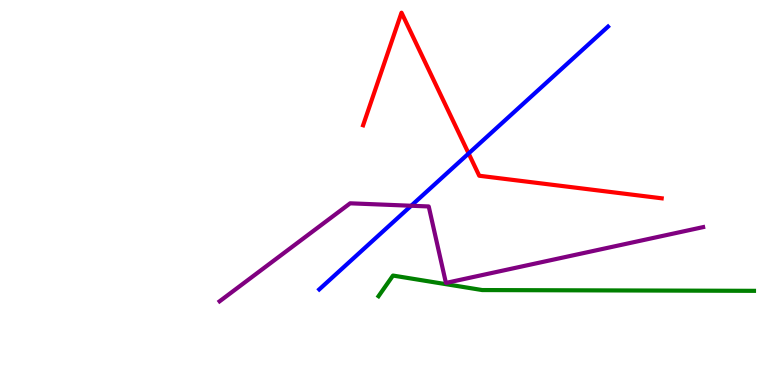[{'lines': ['blue', 'red'], 'intersections': [{'x': 6.05, 'y': 6.01}]}, {'lines': ['green', 'red'], 'intersections': []}, {'lines': ['purple', 'red'], 'intersections': []}, {'lines': ['blue', 'green'], 'intersections': []}, {'lines': ['blue', 'purple'], 'intersections': [{'x': 5.31, 'y': 4.66}]}, {'lines': ['green', 'purple'], 'intersections': []}]